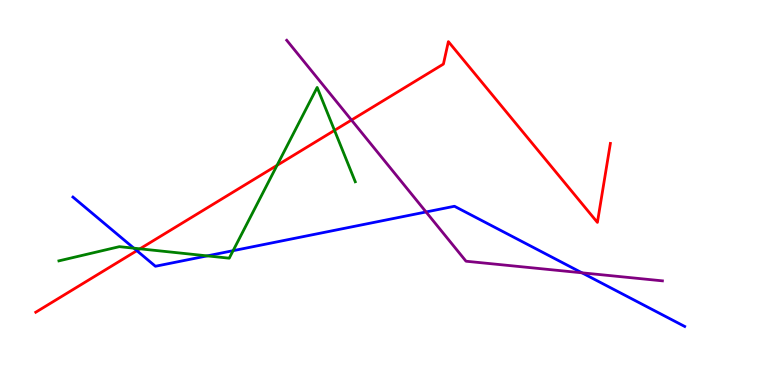[{'lines': ['blue', 'red'], 'intersections': [{'x': 1.77, 'y': 3.49}]}, {'lines': ['green', 'red'], 'intersections': [{'x': 1.81, 'y': 3.54}, {'x': 3.57, 'y': 5.7}, {'x': 4.32, 'y': 6.61}]}, {'lines': ['purple', 'red'], 'intersections': [{'x': 4.53, 'y': 6.88}]}, {'lines': ['blue', 'green'], 'intersections': [{'x': 1.73, 'y': 3.55}, {'x': 2.67, 'y': 3.35}, {'x': 3.01, 'y': 3.49}]}, {'lines': ['blue', 'purple'], 'intersections': [{'x': 5.5, 'y': 4.49}, {'x': 7.51, 'y': 2.91}]}, {'lines': ['green', 'purple'], 'intersections': []}]